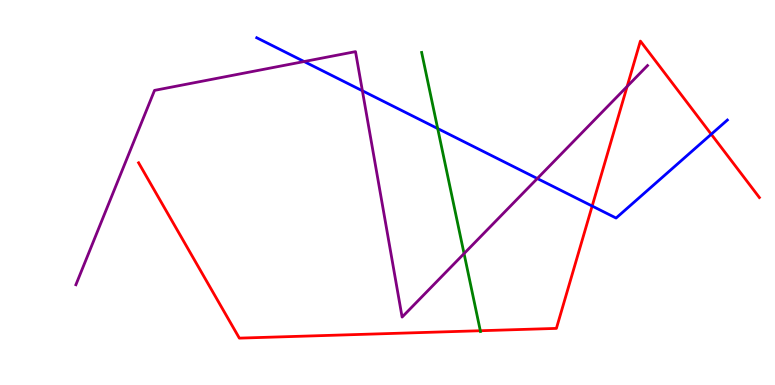[{'lines': ['blue', 'red'], 'intersections': [{'x': 7.64, 'y': 4.65}, {'x': 9.18, 'y': 6.51}]}, {'lines': ['green', 'red'], 'intersections': [{'x': 6.2, 'y': 1.41}]}, {'lines': ['purple', 'red'], 'intersections': [{'x': 8.09, 'y': 7.75}]}, {'lines': ['blue', 'green'], 'intersections': [{'x': 5.65, 'y': 6.66}]}, {'lines': ['blue', 'purple'], 'intersections': [{'x': 3.92, 'y': 8.4}, {'x': 4.68, 'y': 7.64}, {'x': 6.93, 'y': 5.36}]}, {'lines': ['green', 'purple'], 'intersections': [{'x': 5.99, 'y': 3.41}]}]